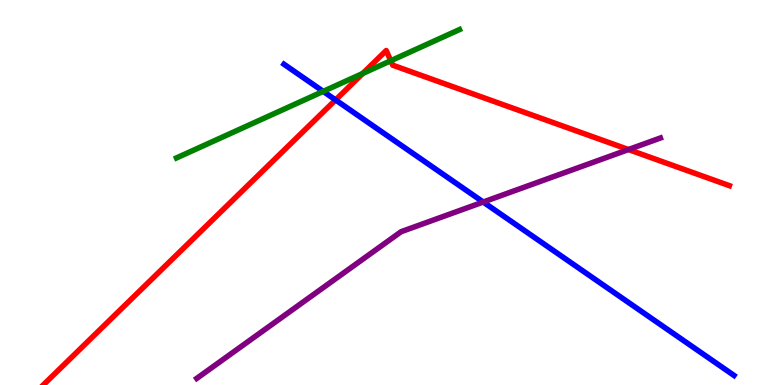[{'lines': ['blue', 'red'], 'intersections': [{'x': 4.33, 'y': 7.4}]}, {'lines': ['green', 'red'], 'intersections': [{'x': 4.68, 'y': 8.09}, {'x': 5.04, 'y': 8.42}]}, {'lines': ['purple', 'red'], 'intersections': [{'x': 8.11, 'y': 6.12}]}, {'lines': ['blue', 'green'], 'intersections': [{'x': 4.17, 'y': 7.63}]}, {'lines': ['blue', 'purple'], 'intersections': [{'x': 6.24, 'y': 4.75}]}, {'lines': ['green', 'purple'], 'intersections': []}]